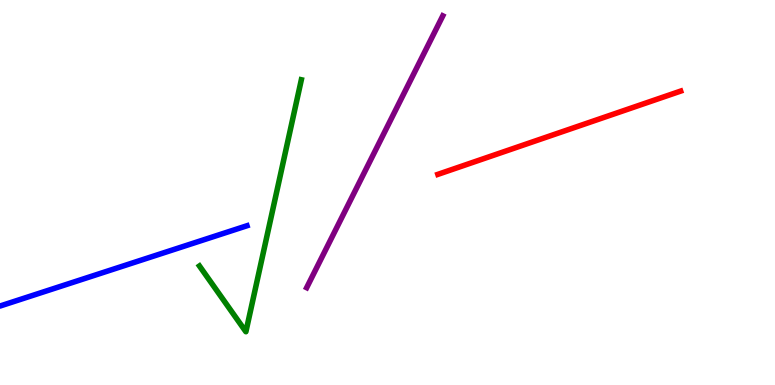[{'lines': ['blue', 'red'], 'intersections': []}, {'lines': ['green', 'red'], 'intersections': []}, {'lines': ['purple', 'red'], 'intersections': []}, {'lines': ['blue', 'green'], 'intersections': []}, {'lines': ['blue', 'purple'], 'intersections': []}, {'lines': ['green', 'purple'], 'intersections': []}]